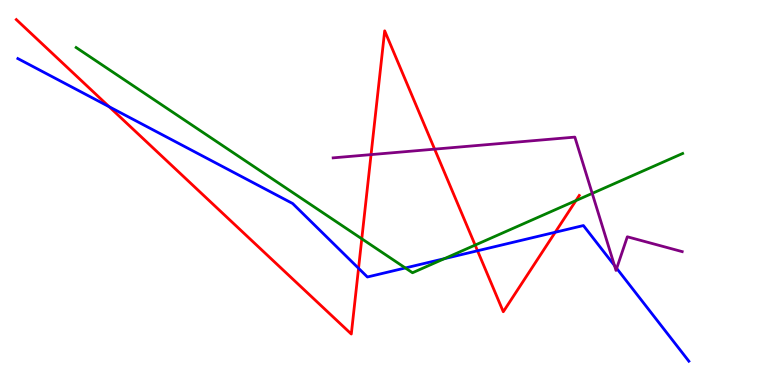[{'lines': ['blue', 'red'], 'intersections': [{'x': 1.41, 'y': 7.23}, {'x': 4.63, 'y': 3.03}, {'x': 6.16, 'y': 3.49}, {'x': 7.16, 'y': 3.97}]}, {'lines': ['green', 'red'], 'intersections': [{'x': 4.67, 'y': 3.8}, {'x': 6.13, 'y': 3.63}, {'x': 7.43, 'y': 4.79}]}, {'lines': ['purple', 'red'], 'intersections': [{'x': 4.79, 'y': 5.98}, {'x': 5.61, 'y': 6.13}]}, {'lines': ['blue', 'green'], 'intersections': [{'x': 5.23, 'y': 3.04}, {'x': 5.73, 'y': 3.28}]}, {'lines': ['blue', 'purple'], 'intersections': [{'x': 7.93, 'y': 3.1}, {'x': 7.96, 'y': 3.03}]}, {'lines': ['green', 'purple'], 'intersections': [{'x': 7.64, 'y': 4.98}]}]